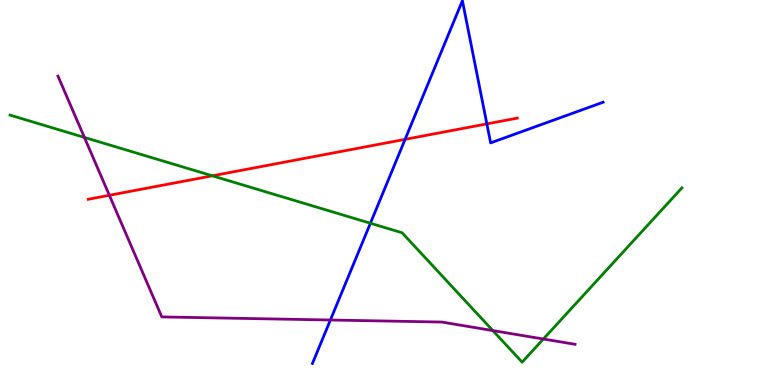[{'lines': ['blue', 'red'], 'intersections': [{'x': 5.23, 'y': 6.38}, {'x': 6.28, 'y': 6.78}]}, {'lines': ['green', 'red'], 'intersections': [{'x': 2.74, 'y': 5.43}]}, {'lines': ['purple', 'red'], 'intersections': [{'x': 1.41, 'y': 4.93}]}, {'lines': ['blue', 'green'], 'intersections': [{'x': 4.78, 'y': 4.2}]}, {'lines': ['blue', 'purple'], 'intersections': [{'x': 4.26, 'y': 1.69}]}, {'lines': ['green', 'purple'], 'intersections': [{'x': 1.09, 'y': 6.43}, {'x': 6.36, 'y': 1.41}, {'x': 7.01, 'y': 1.19}]}]